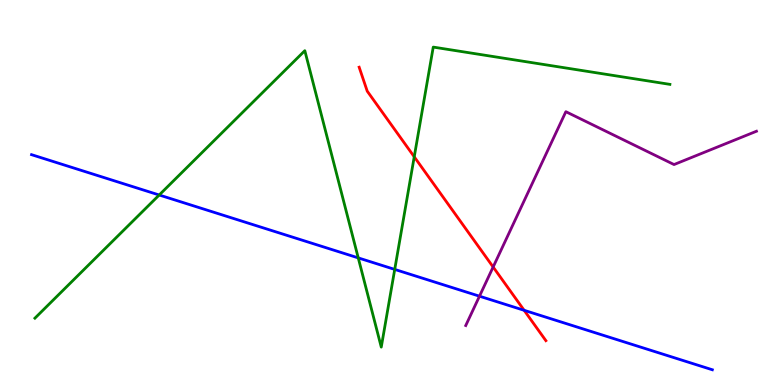[{'lines': ['blue', 'red'], 'intersections': [{'x': 6.76, 'y': 1.94}]}, {'lines': ['green', 'red'], 'intersections': [{'x': 5.35, 'y': 5.93}]}, {'lines': ['purple', 'red'], 'intersections': [{'x': 6.36, 'y': 3.06}]}, {'lines': ['blue', 'green'], 'intersections': [{'x': 2.05, 'y': 4.94}, {'x': 4.62, 'y': 3.3}, {'x': 5.09, 'y': 3.0}]}, {'lines': ['blue', 'purple'], 'intersections': [{'x': 6.19, 'y': 2.31}]}, {'lines': ['green', 'purple'], 'intersections': []}]